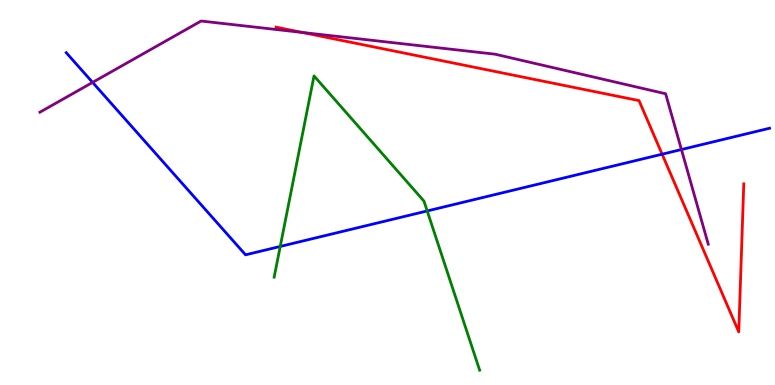[{'lines': ['blue', 'red'], 'intersections': [{'x': 8.54, 'y': 5.99}]}, {'lines': ['green', 'red'], 'intersections': []}, {'lines': ['purple', 'red'], 'intersections': [{'x': 3.9, 'y': 9.16}]}, {'lines': ['blue', 'green'], 'intersections': [{'x': 3.62, 'y': 3.6}, {'x': 5.51, 'y': 4.52}]}, {'lines': ['blue', 'purple'], 'intersections': [{'x': 1.19, 'y': 7.86}, {'x': 8.79, 'y': 6.12}]}, {'lines': ['green', 'purple'], 'intersections': []}]